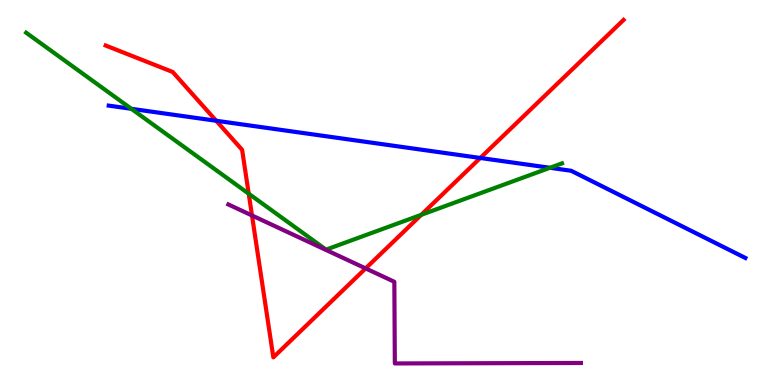[{'lines': ['blue', 'red'], 'intersections': [{'x': 2.79, 'y': 6.86}, {'x': 6.2, 'y': 5.9}]}, {'lines': ['green', 'red'], 'intersections': [{'x': 3.21, 'y': 4.97}, {'x': 5.44, 'y': 4.42}]}, {'lines': ['purple', 'red'], 'intersections': [{'x': 3.25, 'y': 4.4}, {'x': 4.72, 'y': 3.03}]}, {'lines': ['blue', 'green'], 'intersections': [{'x': 1.69, 'y': 7.17}, {'x': 7.1, 'y': 5.64}]}, {'lines': ['blue', 'purple'], 'intersections': []}, {'lines': ['green', 'purple'], 'intersections': []}]